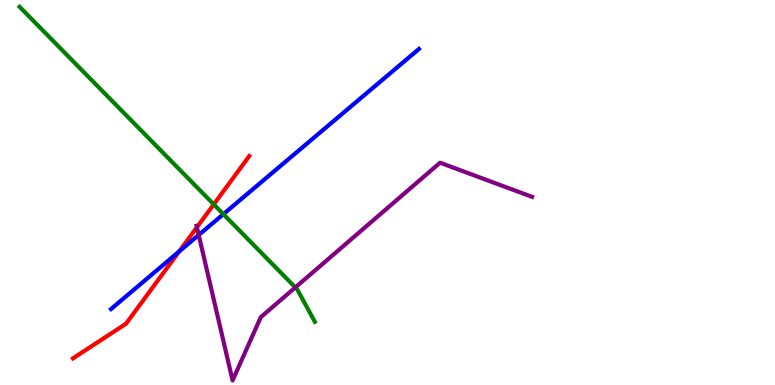[{'lines': ['blue', 'red'], 'intersections': [{'x': 2.31, 'y': 3.47}]}, {'lines': ['green', 'red'], 'intersections': [{'x': 2.76, 'y': 4.69}]}, {'lines': ['purple', 'red'], 'intersections': [{'x': 2.54, 'y': 4.1}]}, {'lines': ['blue', 'green'], 'intersections': [{'x': 2.88, 'y': 4.44}]}, {'lines': ['blue', 'purple'], 'intersections': [{'x': 2.56, 'y': 3.9}]}, {'lines': ['green', 'purple'], 'intersections': [{'x': 3.81, 'y': 2.53}]}]